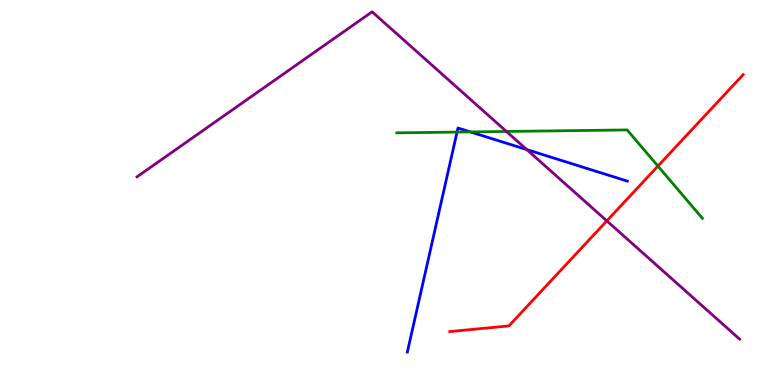[{'lines': ['blue', 'red'], 'intersections': []}, {'lines': ['green', 'red'], 'intersections': [{'x': 8.49, 'y': 5.69}]}, {'lines': ['purple', 'red'], 'intersections': [{'x': 7.83, 'y': 4.26}]}, {'lines': ['blue', 'green'], 'intersections': [{'x': 5.9, 'y': 6.57}, {'x': 6.07, 'y': 6.57}]}, {'lines': ['blue', 'purple'], 'intersections': [{'x': 6.8, 'y': 6.11}]}, {'lines': ['green', 'purple'], 'intersections': [{'x': 6.53, 'y': 6.59}]}]